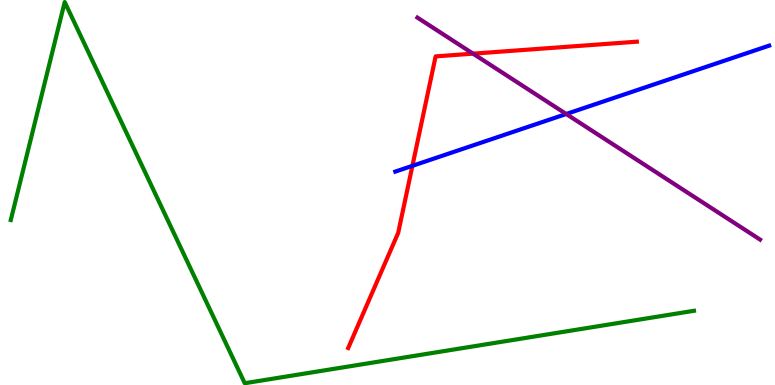[{'lines': ['blue', 'red'], 'intersections': [{'x': 5.32, 'y': 5.69}]}, {'lines': ['green', 'red'], 'intersections': []}, {'lines': ['purple', 'red'], 'intersections': [{'x': 6.1, 'y': 8.61}]}, {'lines': ['blue', 'green'], 'intersections': []}, {'lines': ['blue', 'purple'], 'intersections': [{'x': 7.31, 'y': 7.04}]}, {'lines': ['green', 'purple'], 'intersections': []}]